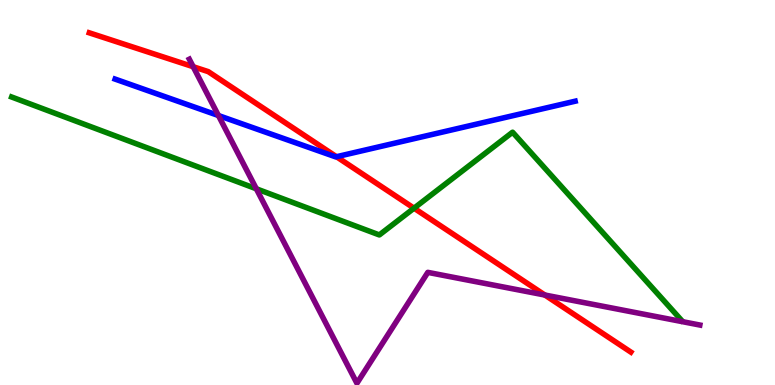[{'lines': ['blue', 'red'], 'intersections': [{'x': 4.34, 'y': 5.93}]}, {'lines': ['green', 'red'], 'intersections': [{'x': 5.34, 'y': 4.59}]}, {'lines': ['purple', 'red'], 'intersections': [{'x': 2.49, 'y': 8.27}, {'x': 7.03, 'y': 2.34}]}, {'lines': ['blue', 'green'], 'intersections': []}, {'lines': ['blue', 'purple'], 'intersections': [{'x': 2.82, 'y': 7.0}]}, {'lines': ['green', 'purple'], 'intersections': [{'x': 3.31, 'y': 5.1}]}]